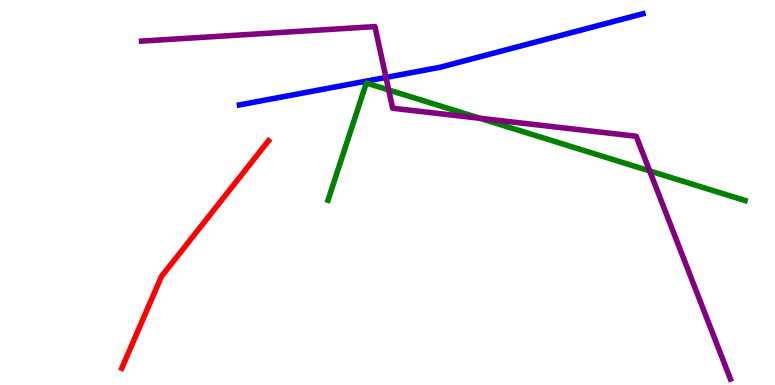[{'lines': ['blue', 'red'], 'intersections': []}, {'lines': ['green', 'red'], 'intersections': []}, {'lines': ['purple', 'red'], 'intersections': []}, {'lines': ['blue', 'green'], 'intersections': []}, {'lines': ['blue', 'purple'], 'intersections': [{'x': 4.98, 'y': 7.99}]}, {'lines': ['green', 'purple'], 'intersections': [{'x': 5.02, 'y': 7.66}, {'x': 6.19, 'y': 6.93}, {'x': 8.38, 'y': 5.56}]}]